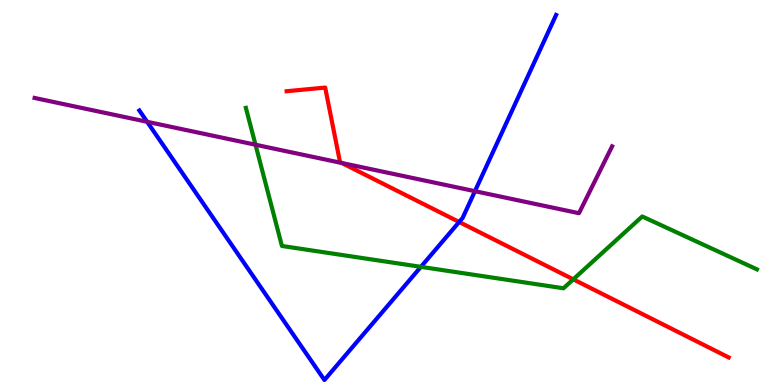[{'lines': ['blue', 'red'], 'intersections': [{'x': 5.92, 'y': 4.23}]}, {'lines': ['green', 'red'], 'intersections': [{'x': 7.4, 'y': 2.74}]}, {'lines': ['purple', 'red'], 'intersections': [{'x': 4.41, 'y': 5.77}]}, {'lines': ['blue', 'green'], 'intersections': [{'x': 5.43, 'y': 3.07}]}, {'lines': ['blue', 'purple'], 'intersections': [{'x': 1.9, 'y': 6.84}, {'x': 6.13, 'y': 5.03}]}, {'lines': ['green', 'purple'], 'intersections': [{'x': 3.3, 'y': 6.24}]}]